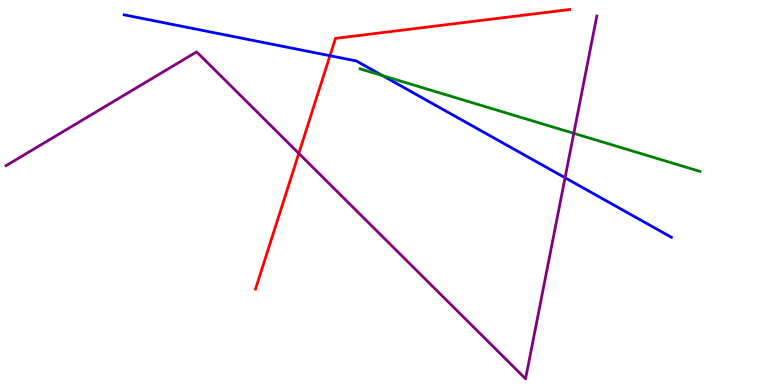[{'lines': ['blue', 'red'], 'intersections': [{'x': 4.26, 'y': 8.55}]}, {'lines': ['green', 'red'], 'intersections': []}, {'lines': ['purple', 'red'], 'intersections': [{'x': 3.86, 'y': 6.02}]}, {'lines': ['blue', 'green'], 'intersections': [{'x': 4.94, 'y': 8.04}]}, {'lines': ['blue', 'purple'], 'intersections': [{'x': 7.29, 'y': 5.38}]}, {'lines': ['green', 'purple'], 'intersections': [{'x': 7.4, 'y': 6.54}]}]